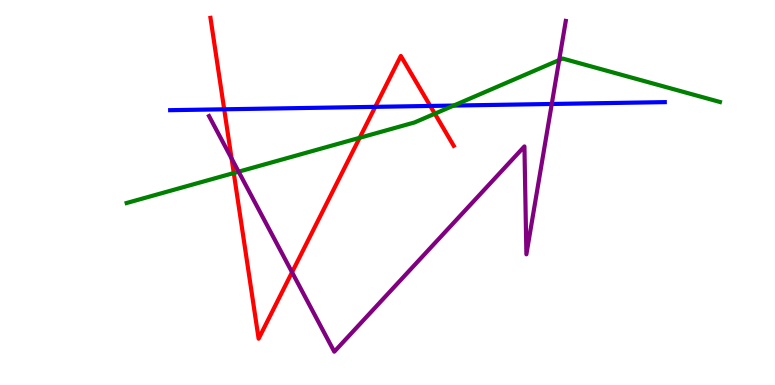[{'lines': ['blue', 'red'], 'intersections': [{'x': 2.89, 'y': 7.16}, {'x': 4.84, 'y': 7.22}, {'x': 5.55, 'y': 7.25}]}, {'lines': ['green', 'red'], 'intersections': [{'x': 3.02, 'y': 5.51}, {'x': 4.64, 'y': 6.42}, {'x': 5.61, 'y': 7.05}]}, {'lines': ['purple', 'red'], 'intersections': [{'x': 2.99, 'y': 5.88}, {'x': 3.77, 'y': 2.93}]}, {'lines': ['blue', 'green'], 'intersections': [{'x': 5.85, 'y': 7.26}]}, {'lines': ['blue', 'purple'], 'intersections': [{'x': 7.12, 'y': 7.3}]}, {'lines': ['green', 'purple'], 'intersections': [{'x': 3.08, 'y': 5.54}, {'x': 7.22, 'y': 8.44}]}]